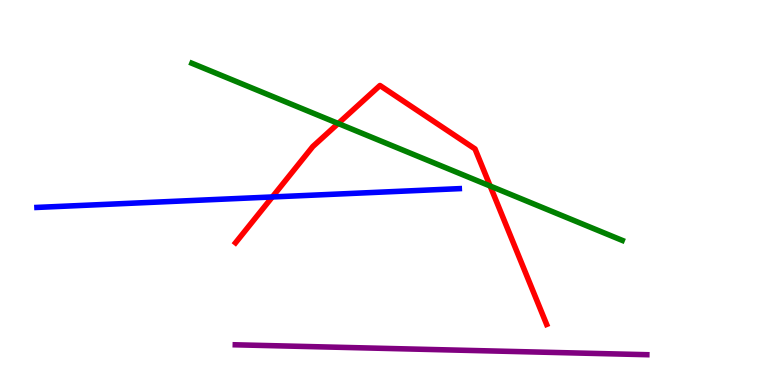[{'lines': ['blue', 'red'], 'intersections': [{'x': 3.51, 'y': 4.88}]}, {'lines': ['green', 'red'], 'intersections': [{'x': 4.36, 'y': 6.79}, {'x': 6.32, 'y': 5.17}]}, {'lines': ['purple', 'red'], 'intersections': []}, {'lines': ['blue', 'green'], 'intersections': []}, {'lines': ['blue', 'purple'], 'intersections': []}, {'lines': ['green', 'purple'], 'intersections': []}]